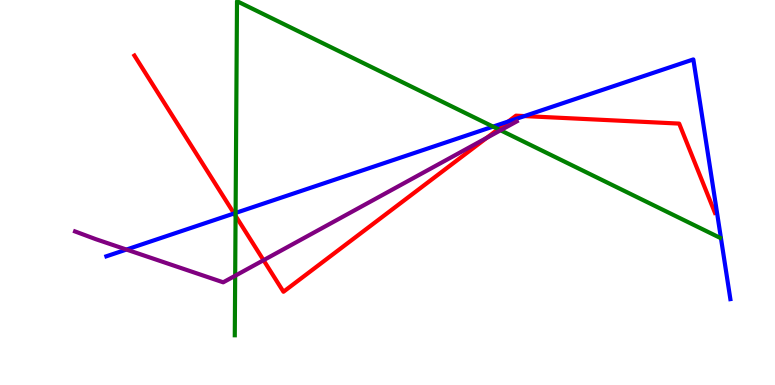[{'lines': ['blue', 'red'], 'intersections': [{'x': 3.02, 'y': 4.46}, {'x': 6.56, 'y': 6.85}, {'x': 6.77, 'y': 6.99}]}, {'lines': ['green', 'red'], 'intersections': [{'x': 3.04, 'y': 4.39}, {'x': 6.43, 'y': 6.65}]}, {'lines': ['purple', 'red'], 'intersections': [{'x': 3.4, 'y': 3.24}, {'x': 6.28, 'y': 6.42}]}, {'lines': ['blue', 'green'], 'intersections': [{'x': 3.04, 'y': 4.47}, {'x': 6.36, 'y': 6.71}]}, {'lines': ['blue', 'purple'], 'intersections': [{'x': 1.63, 'y': 3.52}]}, {'lines': ['green', 'purple'], 'intersections': [{'x': 3.03, 'y': 2.84}, {'x': 6.46, 'y': 6.62}]}]